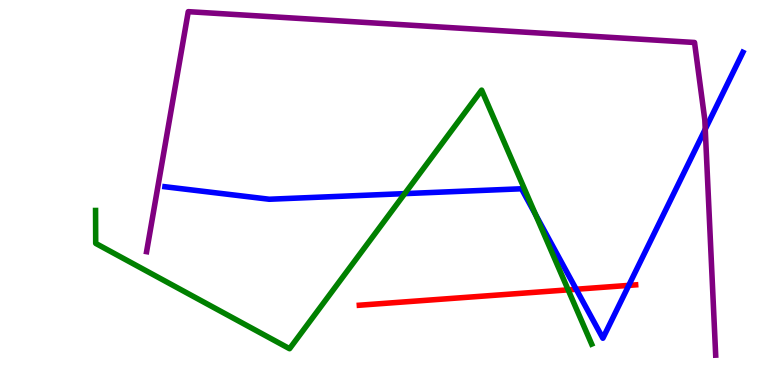[{'lines': ['blue', 'red'], 'intersections': [{'x': 7.43, 'y': 2.49}, {'x': 8.11, 'y': 2.59}]}, {'lines': ['green', 'red'], 'intersections': [{'x': 7.33, 'y': 2.47}]}, {'lines': ['purple', 'red'], 'intersections': []}, {'lines': ['blue', 'green'], 'intersections': [{'x': 5.22, 'y': 4.97}, {'x': 6.91, 'y': 4.42}]}, {'lines': ['blue', 'purple'], 'intersections': [{'x': 9.1, 'y': 6.64}]}, {'lines': ['green', 'purple'], 'intersections': []}]